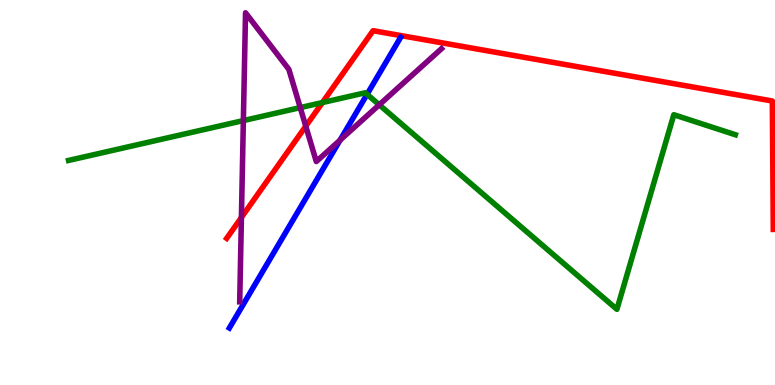[{'lines': ['blue', 'red'], 'intersections': []}, {'lines': ['green', 'red'], 'intersections': [{'x': 4.16, 'y': 7.34}]}, {'lines': ['purple', 'red'], 'intersections': [{'x': 3.11, 'y': 4.35}, {'x': 3.95, 'y': 6.72}]}, {'lines': ['blue', 'green'], 'intersections': [{'x': 4.74, 'y': 7.55}]}, {'lines': ['blue', 'purple'], 'intersections': [{'x': 4.39, 'y': 6.36}]}, {'lines': ['green', 'purple'], 'intersections': [{'x': 3.14, 'y': 6.87}, {'x': 3.87, 'y': 7.2}, {'x': 4.89, 'y': 7.28}]}]